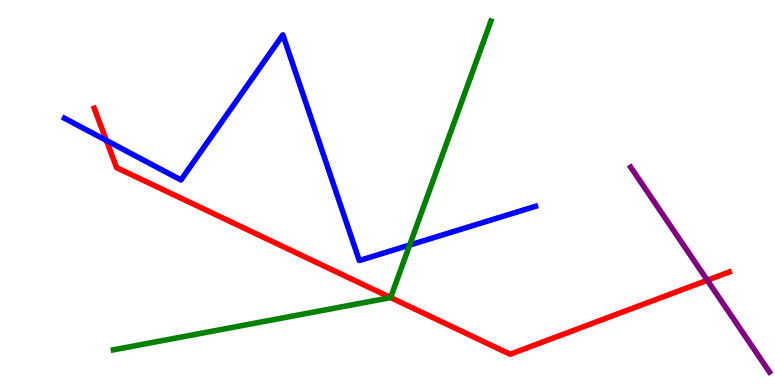[{'lines': ['blue', 'red'], 'intersections': [{'x': 1.37, 'y': 6.35}]}, {'lines': ['green', 'red'], 'intersections': [{'x': 5.04, 'y': 2.27}]}, {'lines': ['purple', 'red'], 'intersections': [{'x': 9.13, 'y': 2.72}]}, {'lines': ['blue', 'green'], 'intersections': [{'x': 5.29, 'y': 3.64}]}, {'lines': ['blue', 'purple'], 'intersections': []}, {'lines': ['green', 'purple'], 'intersections': []}]